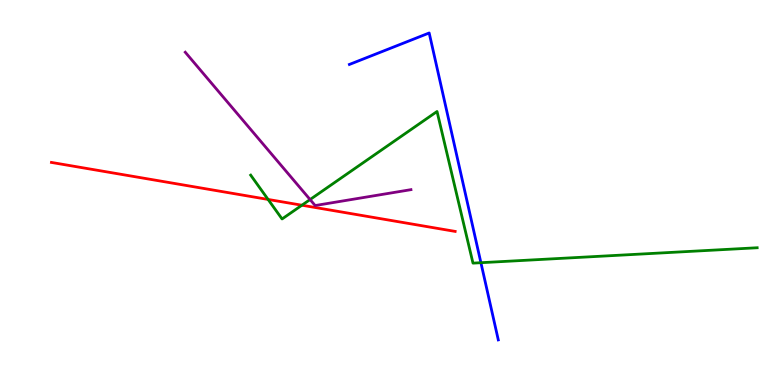[{'lines': ['blue', 'red'], 'intersections': []}, {'lines': ['green', 'red'], 'intersections': [{'x': 3.46, 'y': 4.82}, {'x': 3.9, 'y': 4.67}]}, {'lines': ['purple', 'red'], 'intersections': []}, {'lines': ['blue', 'green'], 'intersections': [{'x': 6.21, 'y': 3.18}]}, {'lines': ['blue', 'purple'], 'intersections': []}, {'lines': ['green', 'purple'], 'intersections': [{'x': 4.0, 'y': 4.82}]}]